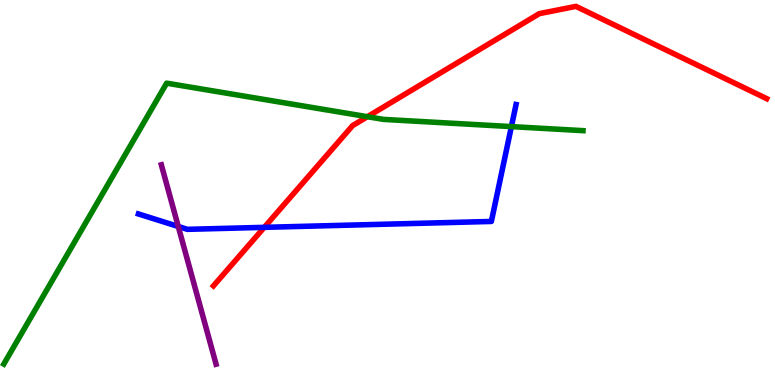[{'lines': ['blue', 'red'], 'intersections': [{'x': 3.41, 'y': 4.09}]}, {'lines': ['green', 'red'], 'intersections': [{'x': 4.74, 'y': 6.97}]}, {'lines': ['purple', 'red'], 'intersections': []}, {'lines': ['blue', 'green'], 'intersections': [{'x': 6.6, 'y': 6.71}]}, {'lines': ['blue', 'purple'], 'intersections': [{'x': 2.3, 'y': 4.12}]}, {'lines': ['green', 'purple'], 'intersections': []}]